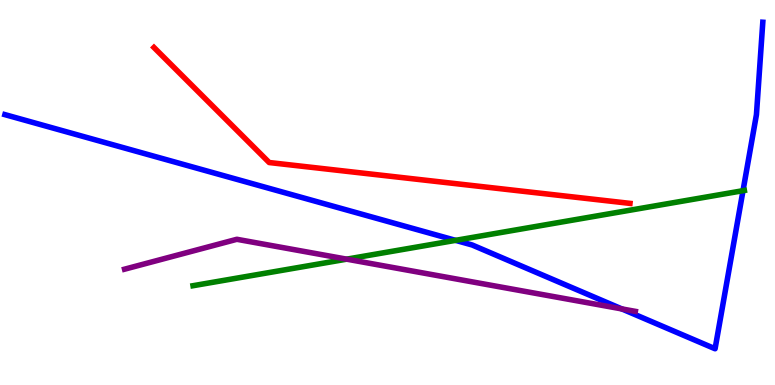[{'lines': ['blue', 'red'], 'intersections': []}, {'lines': ['green', 'red'], 'intersections': []}, {'lines': ['purple', 'red'], 'intersections': []}, {'lines': ['blue', 'green'], 'intersections': [{'x': 5.88, 'y': 3.76}, {'x': 9.59, 'y': 5.05}]}, {'lines': ['blue', 'purple'], 'intersections': [{'x': 8.02, 'y': 1.98}]}, {'lines': ['green', 'purple'], 'intersections': [{'x': 4.47, 'y': 3.27}]}]